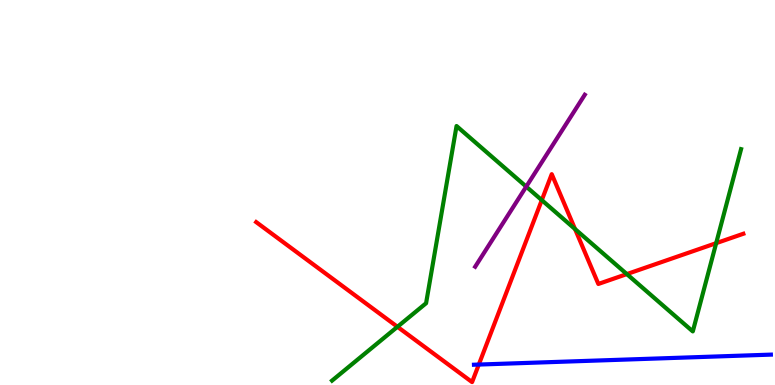[{'lines': ['blue', 'red'], 'intersections': [{'x': 6.18, 'y': 0.531}]}, {'lines': ['green', 'red'], 'intersections': [{'x': 5.13, 'y': 1.51}, {'x': 6.99, 'y': 4.8}, {'x': 7.42, 'y': 4.05}, {'x': 8.09, 'y': 2.88}, {'x': 9.24, 'y': 3.68}]}, {'lines': ['purple', 'red'], 'intersections': []}, {'lines': ['blue', 'green'], 'intersections': []}, {'lines': ['blue', 'purple'], 'intersections': []}, {'lines': ['green', 'purple'], 'intersections': [{'x': 6.79, 'y': 5.15}]}]